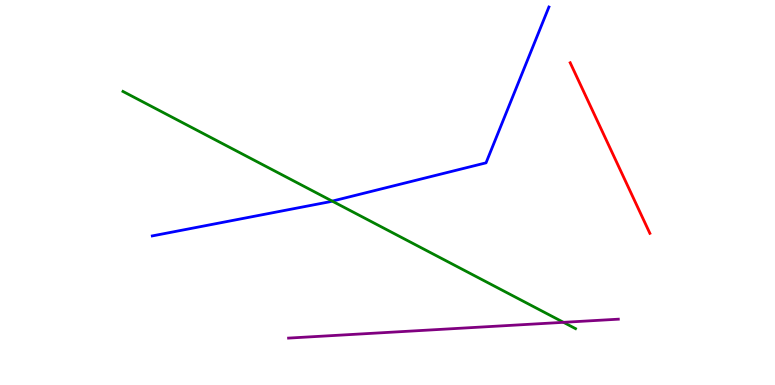[{'lines': ['blue', 'red'], 'intersections': []}, {'lines': ['green', 'red'], 'intersections': []}, {'lines': ['purple', 'red'], 'intersections': []}, {'lines': ['blue', 'green'], 'intersections': [{'x': 4.29, 'y': 4.78}]}, {'lines': ['blue', 'purple'], 'intersections': []}, {'lines': ['green', 'purple'], 'intersections': [{'x': 7.27, 'y': 1.63}]}]